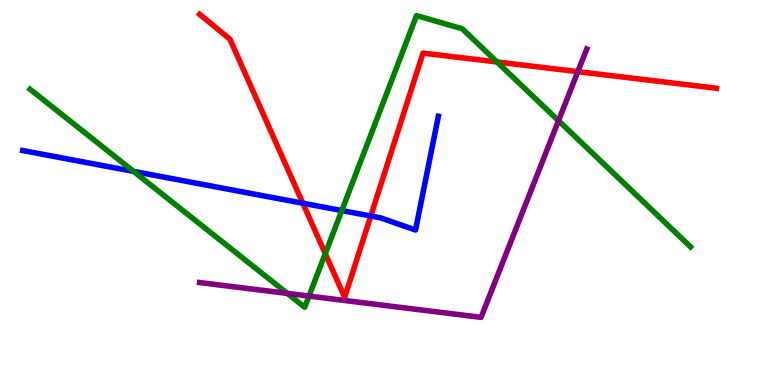[{'lines': ['blue', 'red'], 'intersections': [{'x': 3.91, 'y': 4.72}, {'x': 4.78, 'y': 4.39}]}, {'lines': ['green', 'red'], 'intersections': [{'x': 4.2, 'y': 3.41}, {'x': 6.41, 'y': 8.39}]}, {'lines': ['purple', 'red'], 'intersections': [{'x': 7.46, 'y': 8.14}]}, {'lines': ['blue', 'green'], 'intersections': [{'x': 1.72, 'y': 5.55}, {'x': 4.41, 'y': 4.53}]}, {'lines': ['blue', 'purple'], 'intersections': []}, {'lines': ['green', 'purple'], 'intersections': [{'x': 3.71, 'y': 2.38}, {'x': 3.99, 'y': 2.31}, {'x': 7.21, 'y': 6.86}]}]